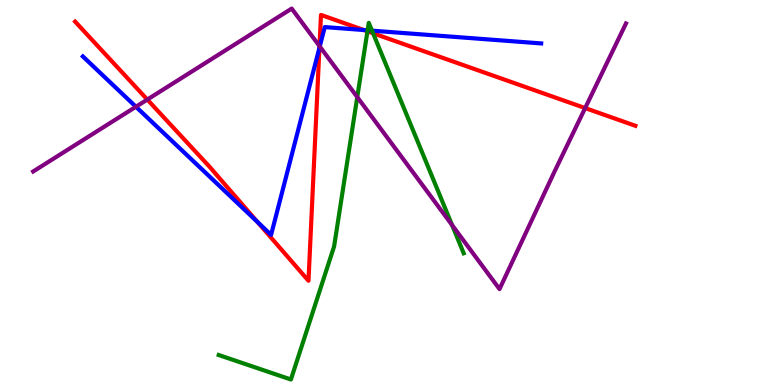[{'lines': ['blue', 'red'], 'intersections': [{'x': 3.32, 'y': 4.24}, {'x': 4.12, 'y': 8.76}, {'x': 4.69, 'y': 9.22}]}, {'lines': ['green', 'red'], 'intersections': [{'x': 4.74, 'y': 9.19}, {'x': 4.81, 'y': 9.14}]}, {'lines': ['purple', 'red'], 'intersections': [{'x': 1.9, 'y': 7.41}, {'x': 4.12, 'y': 8.8}, {'x': 7.55, 'y': 7.19}]}, {'lines': ['blue', 'green'], 'intersections': [{'x': 4.74, 'y': 9.21}, {'x': 4.8, 'y': 9.2}]}, {'lines': ['blue', 'purple'], 'intersections': [{'x': 1.75, 'y': 7.23}, {'x': 4.13, 'y': 8.79}]}, {'lines': ['green', 'purple'], 'intersections': [{'x': 4.61, 'y': 7.48}, {'x': 5.83, 'y': 4.15}]}]